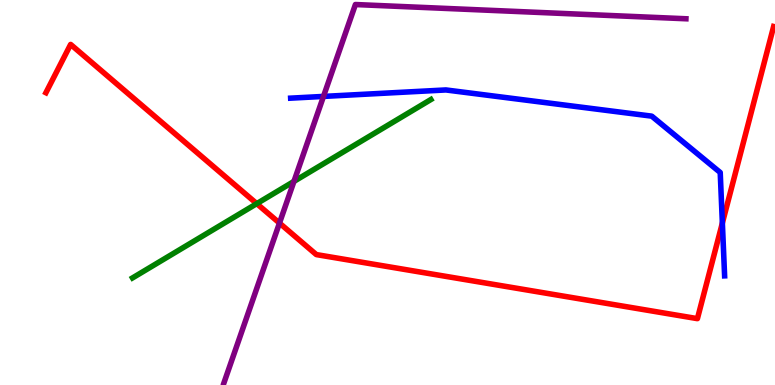[{'lines': ['blue', 'red'], 'intersections': [{'x': 9.32, 'y': 4.21}]}, {'lines': ['green', 'red'], 'intersections': [{'x': 3.31, 'y': 4.71}]}, {'lines': ['purple', 'red'], 'intersections': [{'x': 3.61, 'y': 4.21}]}, {'lines': ['blue', 'green'], 'intersections': []}, {'lines': ['blue', 'purple'], 'intersections': [{'x': 4.17, 'y': 7.5}]}, {'lines': ['green', 'purple'], 'intersections': [{'x': 3.79, 'y': 5.29}]}]